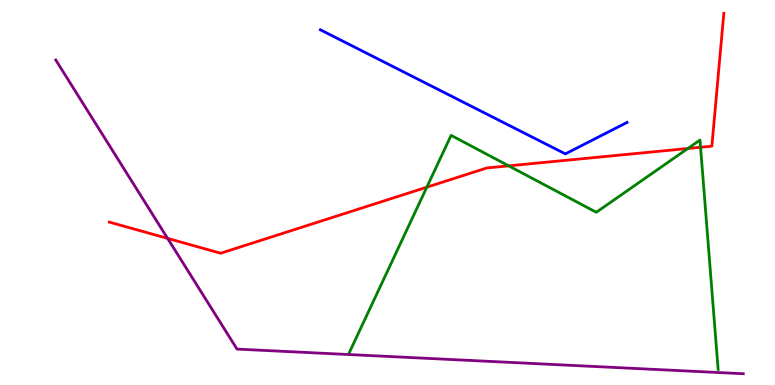[{'lines': ['blue', 'red'], 'intersections': []}, {'lines': ['green', 'red'], 'intersections': [{'x': 5.51, 'y': 5.14}, {'x': 6.56, 'y': 5.69}, {'x': 8.88, 'y': 6.14}, {'x': 9.04, 'y': 6.18}]}, {'lines': ['purple', 'red'], 'intersections': [{'x': 2.16, 'y': 3.81}]}, {'lines': ['blue', 'green'], 'intersections': []}, {'lines': ['blue', 'purple'], 'intersections': []}, {'lines': ['green', 'purple'], 'intersections': []}]